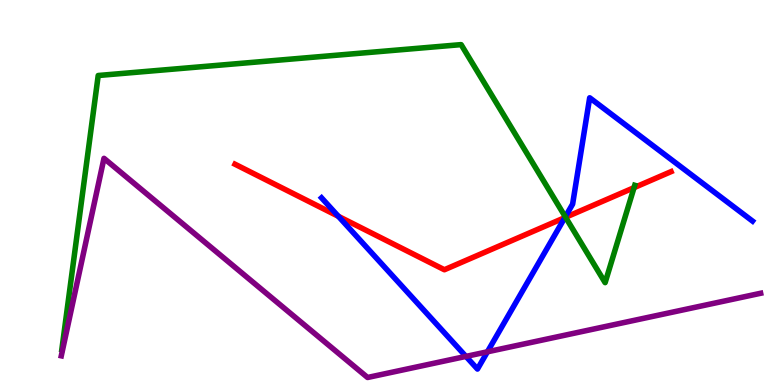[{'lines': ['blue', 'red'], 'intersections': [{'x': 4.37, 'y': 4.38}, {'x': 7.29, 'y': 4.35}]}, {'lines': ['green', 'red'], 'intersections': [{'x': 7.3, 'y': 4.36}, {'x': 8.18, 'y': 5.13}]}, {'lines': ['purple', 'red'], 'intersections': []}, {'lines': ['blue', 'green'], 'intersections': [{'x': 7.29, 'y': 4.37}]}, {'lines': ['blue', 'purple'], 'intersections': [{'x': 6.01, 'y': 0.743}, {'x': 6.29, 'y': 0.862}]}, {'lines': ['green', 'purple'], 'intersections': []}]